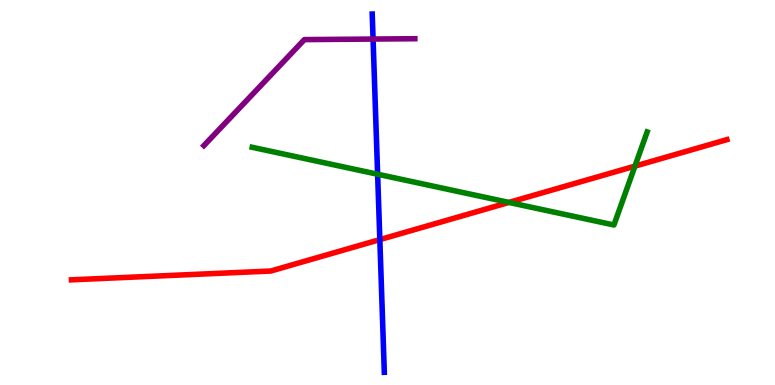[{'lines': ['blue', 'red'], 'intersections': [{'x': 4.9, 'y': 3.78}]}, {'lines': ['green', 'red'], 'intersections': [{'x': 6.57, 'y': 4.74}, {'x': 8.19, 'y': 5.68}]}, {'lines': ['purple', 'red'], 'intersections': []}, {'lines': ['blue', 'green'], 'intersections': [{'x': 4.87, 'y': 5.47}]}, {'lines': ['blue', 'purple'], 'intersections': [{'x': 4.81, 'y': 8.99}]}, {'lines': ['green', 'purple'], 'intersections': []}]